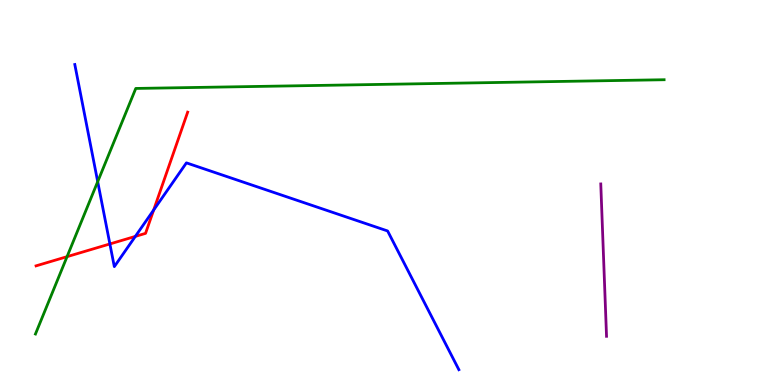[{'lines': ['blue', 'red'], 'intersections': [{'x': 1.42, 'y': 3.66}, {'x': 1.75, 'y': 3.86}, {'x': 1.98, 'y': 4.55}]}, {'lines': ['green', 'red'], 'intersections': [{'x': 0.865, 'y': 3.33}]}, {'lines': ['purple', 'red'], 'intersections': []}, {'lines': ['blue', 'green'], 'intersections': [{'x': 1.26, 'y': 5.28}]}, {'lines': ['blue', 'purple'], 'intersections': []}, {'lines': ['green', 'purple'], 'intersections': []}]